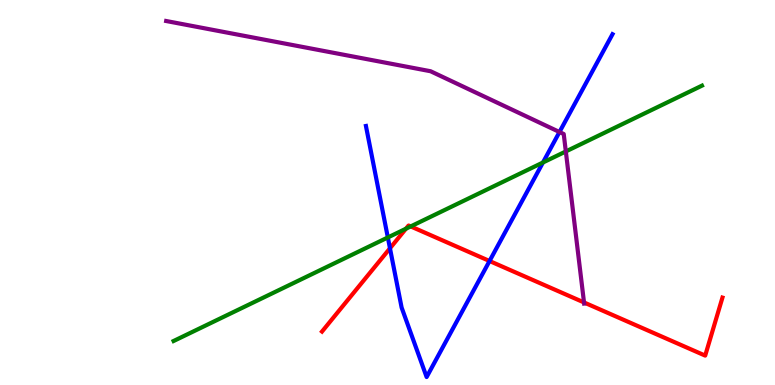[{'lines': ['blue', 'red'], 'intersections': [{'x': 5.03, 'y': 3.55}, {'x': 6.32, 'y': 3.22}]}, {'lines': ['green', 'red'], 'intersections': [{'x': 5.24, 'y': 4.06}, {'x': 5.3, 'y': 4.12}]}, {'lines': ['purple', 'red'], 'intersections': [{'x': 7.54, 'y': 2.14}]}, {'lines': ['blue', 'green'], 'intersections': [{'x': 5.0, 'y': 3.83}, {'x': 7.01, 'y': 5.78}]}, {'lines': ['blue', 'purple'], 'intersections': [{'x': 7.22, 'y': 6.57}]}, {'lines': ['green', 'purple'], 'intersections': [{'x': 7.3, 'y': 6.07}]}]